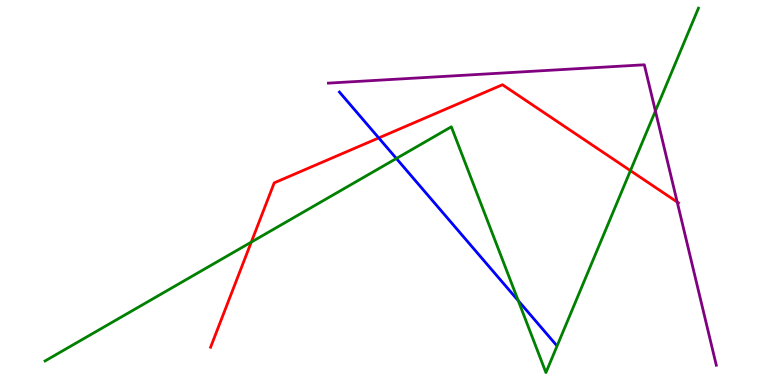[{'lines': ['blue', 'red'], 'intersections': [{'x': 4.89, 'y': 6.42}]}, {'lines': ['green', 'red'], 'intersections': [{'x': 3.24, 'y': 3.71}, {'x': 8.13, 'y': 5.57}]}, {'lines': ['purple', 'red'], 'intersections': [{'x': 8.74, 'y': 4.75}]}, {'lines': ['blue', 'green'], 'intersections': [{'x': 5.11, 'y': 5.88}, {'x': 6.69, 'y': 2.19}]}, {'lines': ['blue', 'purple'], 'intersections': []}, {'lines': ['green', 'purple'], 'intersections': [{'x': 8.46, 'y': 7.12}]}]